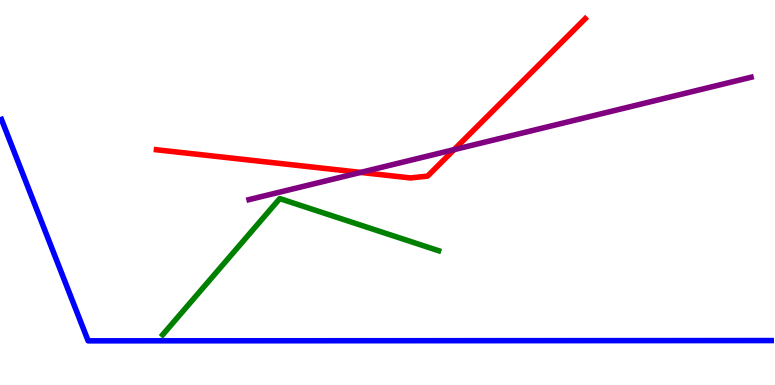[{'lines': ['blue', 'red'], 'intersections': []}, {'lines': ['green', 'red'], 'intersections': []}, {'lines': ['purple', 'red'], 'intersections': [{'x': 4.65, 'y': 5.52}, {'x': 5.86, 'y': 6.11}]}, {'lines': ['blue', 'green'], 'intersections': []}, {'lines': ['blue', 'purple'], 'intersections': []}, {'lines': ['green', 'purple'], 'intersections': []}]